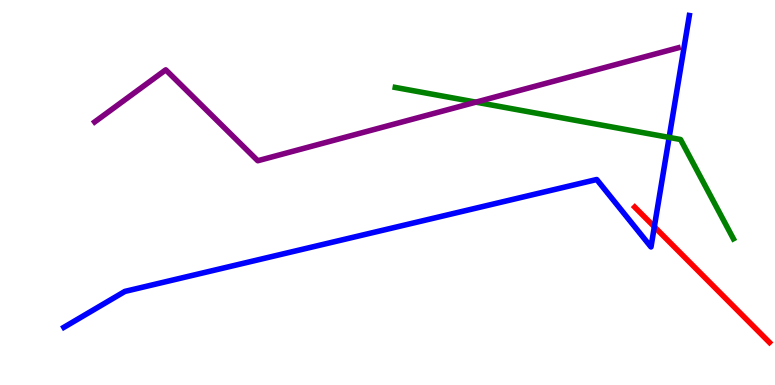[{'lines': ['blue', 'red'], 'intersections': [{'x': 8.44, 'y': 4.11}]}, {'lines': ['green', 'red'], 'intersections': []}, {'lines': ['purple', 'red'], 'intersections': []}, {'lines': ['blue', 'green'], 'intersections': [{'x': 8.63, 'y': 6.43}]}, {'lines': ['blue', 'purple'], 'intersections': []}, {'lines': ['green', 'purple'], 'intersections': [{'x': 6.14, 'y': 7.35}]}]